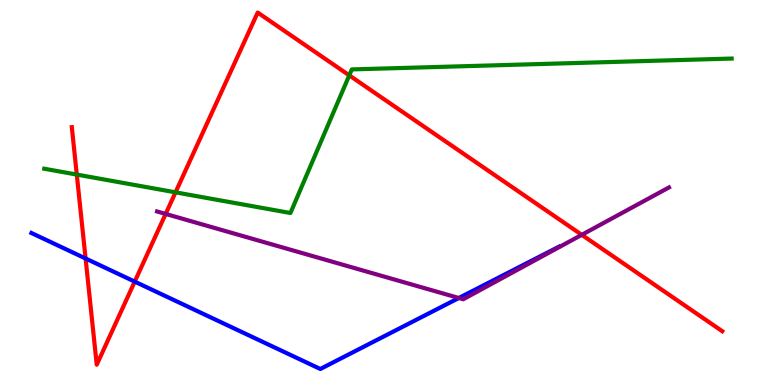[{'lines': ['blue', 'red'], 'intersections': [{'x': 1.1, 'y': 3.29}, {'x': 1.74, 'y': 2.69}]}, {'lines': ['green', 'red'], 'intersections': [{'x': 0.991, 'y': 5.47}, {'x': 2.26, 'y': 5.0}, {'x': 4.51, 'y': 8.04}]}, {'lines': ['purple', 'red'], 'intersections': [{'x': 2.14, 'y': 4.44}, {'x': 7.51, 'y': 3.9}]}, {'lines': ['blue', 'green'], 'intersections': []}, {'lines': ['blue', 'purple'], 'intersections': [{'x': 5.92, 'y': 2.26}]}, {'lines': ['green', 'purple'], 'intersections': []}]